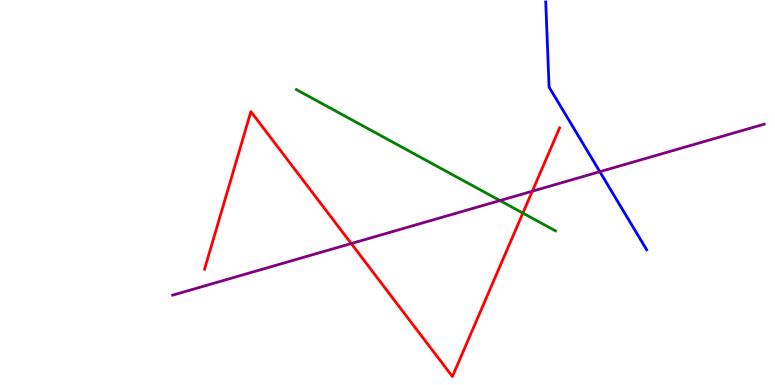[{'lines': ['blue', 'red'], 'intersections': []}, {'lines': ['green', 'red'], 'intersections': [{'x': 6.75, 'y': 4.47}]}, {'lines': ['purple', 'red'], 'intersections': [{'x': 4.53, 'y': 3.67}, {'x': 6.87, 'y': 5.03}]}, {'lines': ['blue', 'green'], 'intersections': []}, {'lines': ['blue', 'purple'], 'intersections': [{'x': 7.74, 'y': 5.54}]}, {'lines': ['green', 'purple'], 'intersections': [{'x': 6.45, 'y': 4.79}]}]